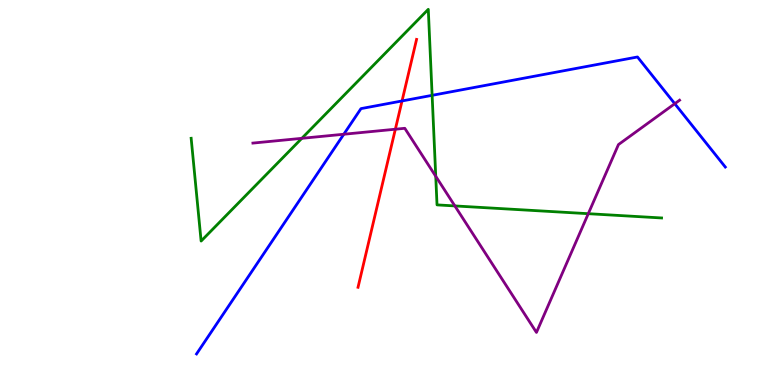[{'lines': ['blue', 'red'], 'intersections': [{'x': 5.19, 'y': 7.38}]}, {'lines': ['green', 'red'], 'intersections': []}, {'lines': ['purple', 'red'], 'intersections': [{'x': 5.1, 'y': 6.64}]}, {'lines': ['blue', 'green'], 'intersections': [{'x': 5.58, 'y': 7.52}]}, {'lines': ['blue', 'purple'], 'intersections': [{'x': 4.44, 'y': 6.51}, {'x': 8.71, 'y': 7.31}]}, {'lines': ['green', 'purple'], 'intersections': [{'x': 3.89, 'y': 6.41}, {'x': 5.62, 'y': 5.42}, {'x': 5.87, 'y': 4.65}, {'x': 7.59, 'y': 4.45}]}]